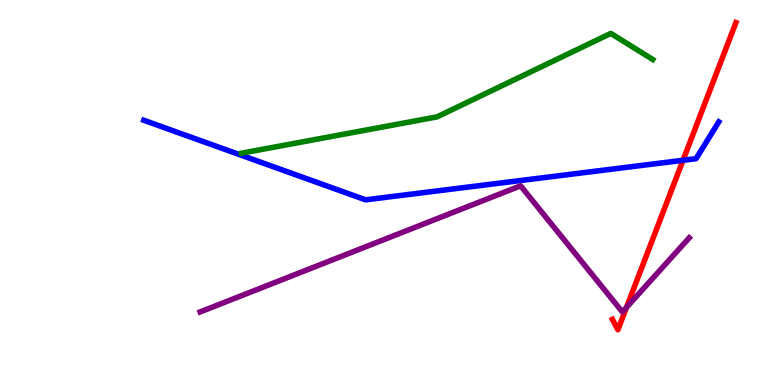[{'lines': ['blue', 'red'], 'intersections': [{'x': 8.81, 'y': 5.84}]}, {'lines': ['green', 'red'], 'intersections': []}, {'lines': ['purple', 'red'], 'intersections': [{'x': 8.08, 'y': 2.02}]}, {'lines': ['blue', 'green'], 'intersections': []}, {'lines': ['blue', 'purple'], 'intersections': []}, {'lines': ['green', 'purple'], 'intersections': []}]